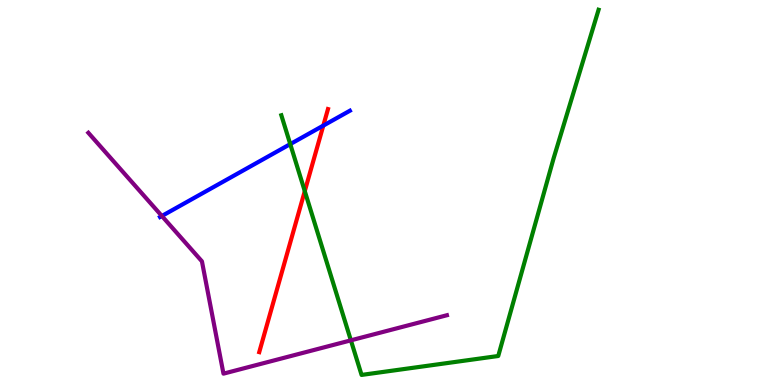[{'lines': ['blue', 'red'], 'intersections': [{'x': 4.17, 'y': 6.74}]}, {'lines': ['green', 'red'], 'intersections': [{'x': 3.93, 'y': 5.04}]}, {'lines': ['purple', 'red'], 'intersections': []}, {'lines': ['blue', 'green'], 'intersections': [{'x': 3.75, 'y': 6.26}]}, {'lines': ['blue', 'purple'], 'intersections': [{'x': 2.09, 'y': 4.39}]}, {'lines': ['green', 'purple'], 'intersections': [{'x': 4.53, 'y': 1.16}]}]